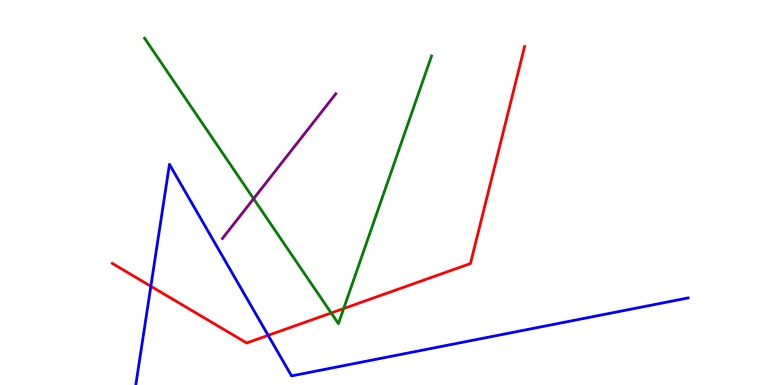[{'lines': ['blue', 'red'], 'intersections': [{'x': 1.95, 'y': 2.56}, {'x': 3.46, 'y': 1.29}]}, {'lines': ['green', 'red'], 'intersections': [{'x': 4.27, 'y': 1.87}, {'x': 4.43, 'y': 1.99}]}, {'lines': ['purple', 'red'], 'intersections': []}, {'lines': ['blue', 'green'], 'intersections': []}, {'lines': ['blue', 'purple'], 'intersections': []}, {'lines': ['green', 'purple'], 'intersections': [{'x': 3.27, 'y': 4.84}]}]